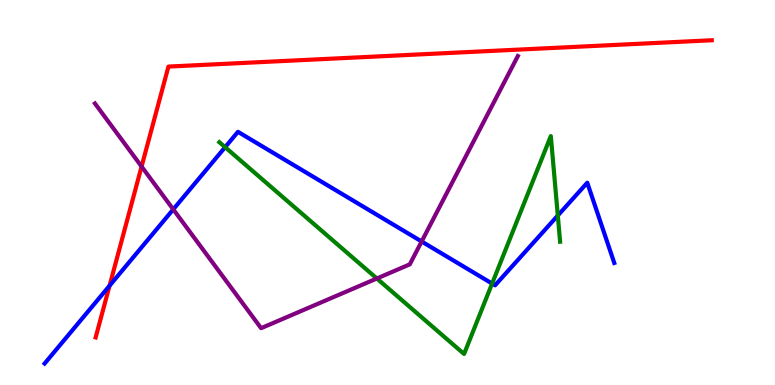[{'lines': ['blue', 'red'], 'intersections': [{'x': 1.41, 'y': 2.58}]}, {'lines': ['green', 'red'], 'intersections': []}, {'lines': ['purple', 'red'], 'intersections': [{'x': 1.83, 'y': 5.67}]}, {'lines': ['blue', 'green'], 'intersections': [{'x': 2.9, 'y': 6.18}, {'x': 6.35, 'y': 2.63}, {'x': 7.2, 'y': 4.4}]}, {'lines': ['blue', 'purple'], 'intersections': [{'x': 2.24, 'y': 4.56}, {'x': 5.44, 'y': 3.73}]}, {'lines': ['green', 'purple'], 'intersections': [{'x': 4.86, 'y': 2.77}]}]